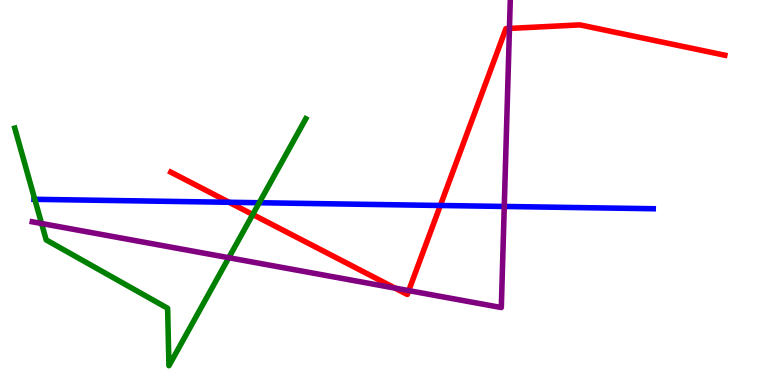[{'lines': ['blue', 'red'], 'intersections': [{'x': 2.96, 'y': 4.75}, {'x': 5.68, 'y': 4.66}]}, {'lines': ['green', 'red'], 'intersections': [{'x': 3.26, 'y': 4.43}]}, {'lines': ['purple', 'red'], 'intersections': [{'x': 5.1, 'y': 2.52}, {'x': 5.27, 'y': 2.45}, {'x': 6.57, 'y': 9.26}]}, {'lines': ['blue', 'green'], 'intersections': [{'x': 0.449, 'y': 4.82}, {'x': 3.35, 'y': 4.73}]}, {'lines': ['blue', 'purple'], 'intersections': [{'x': 6.51, 'y': 4.64}]}, {'lines': ['green', 'purple'], 'intersections': [{'x': 0.537, 'y': 4.19}, {'x': 2.95, 'y': 3.31}]}]